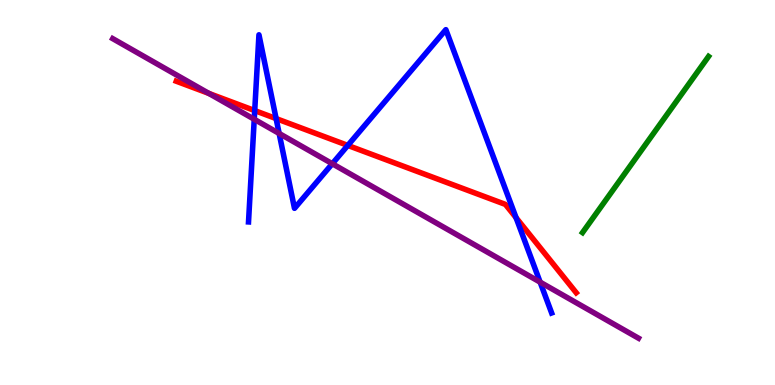[{'lines': ['blue', 'red'], 'intersections': [{'x': 3.29, 'y': 7.13}, {'x': 3.56, 'y': 6.92}, {'x': 4.49, 'y': 6.22}, {'x': 6.66, 'y': 4.35}]}, {'lines': ['green', 'red'], 'intersections': []}, {'lines': ['purple', 'red'], 'intersections': [{'x': 2.7, 'y': 7.57}]}, {'lines': ['blue', 'green'], 'intersections': []}, {'lines': ['blue', 'purple'], 'intersections': [{'x': 3.28, 'y': 6.9}, {'x': 3.6, 'y': 6.53}, {'x': 4.29, 'y': 5.75}, {'x': 6.97, 'y': 2.67}]}, {'lines': ['green', 'purple'], 'intersections': []}]